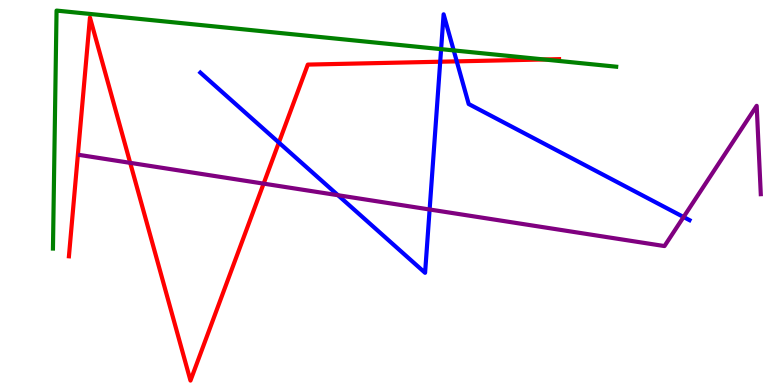[{'lines': ['blue', 'red'], 'intersections': [{'x': 3.6, 'y': 6.3}, {'x': 5.68, 'y': 8.4}, {'x': 5.89, 'y': 8.41}]}, {'lines': ['green', 'red'], 'intersections': [{'x': 7.02, 'y': 8.46}]}, {'lines': ['purple', 'red'], 'intersections': [{'x': 1.68, 'y': 5.77}, {'x': 3.4, 'y': 5.23}]}, {'lines': ['blue', 'green'], 'intersections': [{'x': 5.69, 'y': 8.72}, {'x': 5.85, 'y': 8.69}]}, {'lines': ['blue', 'purple'], 'intersections': [{'x': 4.36, 'y': 4.93}, {'x': 5.54, 'y': 4.56}, {'x': 8.82, 'y': 4.36}]}, {'lines': ['green', 'purple'], 'intersections': []}]